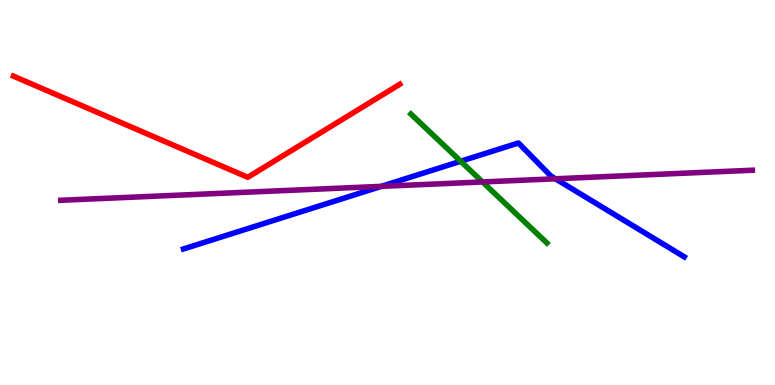[{'lines': ['blue', 'red'], 'intersections': []}, {'lines': ['green', 'red'], 'intersections': []}, {'lines': ['purple', 'red'], 'intersections': []}, {'lines': ['blue', 'green'], 'intersections': [{'x': 5.94, 'y': 5.81}]}, {'lines': ['blue', 'purple'], 'intersections': [{'x': 4.92, 'y': 5.16}, {'x': 7.17, 'y': 5.36}]}, {'lines': ['green', 'purple'], 'intersections': [{'x': 6.23, 'y': 5.27}]}]